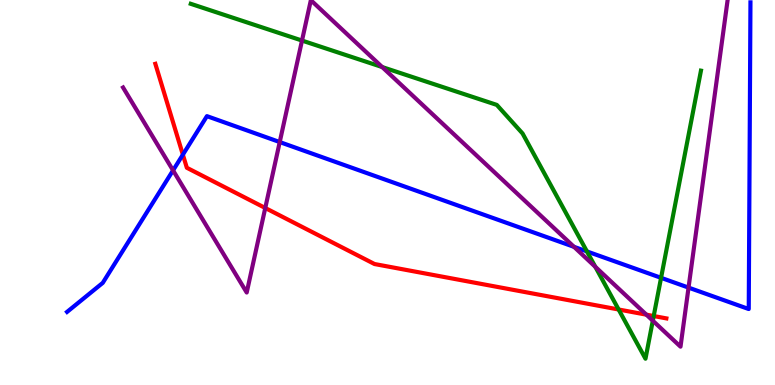[{'lines': ['blue', 'red'], 'intersections': [{'x': 2.36, 'y': 5.98}]}, {'lines': ['green', 'red'], 'intersections': [{'x': 7.98, 'y': 1.96}, {'x': 8.43, 'y': 1.79}]}, {'lines': ['purple', 'red'], 'intersections': [{'x': 3.42, 'y': 4.6}, {'x': 8.34, 'y': 1.83}]}, {'lines': ['blue', 'green'], 'intersections': [{'x': 7.57, 'y': 3.47}, {'x': 8.53, 'y': 2.78}]}, {'lines': ['blue', 'purple'], 'intersections': [{'x': 2.23, 'y': 5.57}, {'x': 3.61, 'y': 6.31}, {'x': 7.41, 'y': 3.59}, {'x': 8.88, 'y': 2.53}]}, {'lines': ['green', 'purple'], 'intersections': [{'x': 3.9, 'y': 8.95}, {'x': 4.93, 'y': 8.26}, {'x': 7.68, 'y': 3.07}, {'x': 8.42, 'y': 1.67}]}]